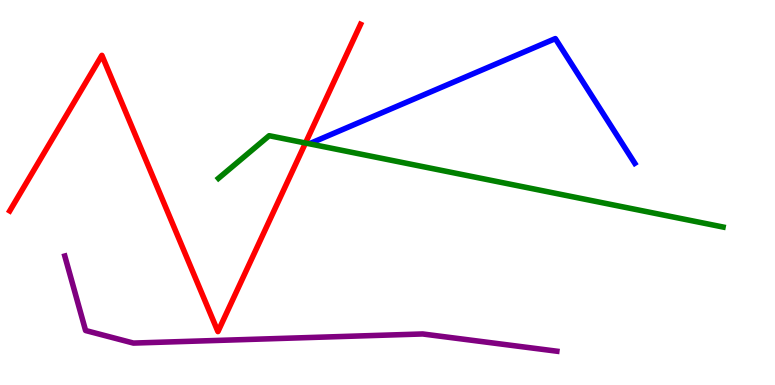[{'lines': ['blue', 'red'], 'intersections': []}, {'lines': ['green', 'red'], 'intersections': [{'x': 3.94, 'y': 6.29}]}, {'lines': ['purple', 'red'], 'intersections': []}, {'lines': ['blue', 'green'], 'intersections': []}, {'lines': ['blue', 'purple'], 'intersections': []}, {'lines': ['green', 'purple'], 'intersections': []}]